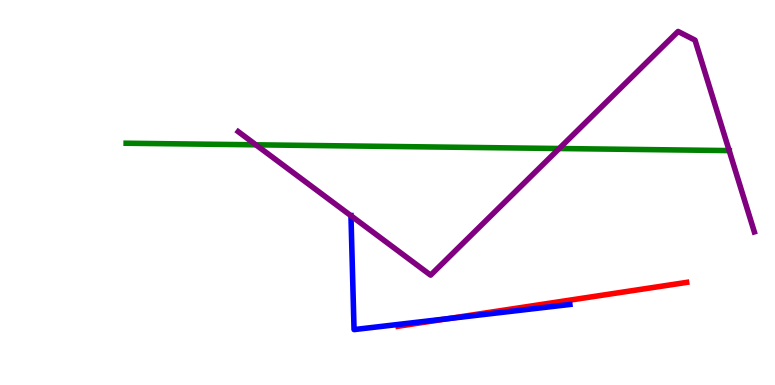[{'lines': ['blue', 'red'], 'intersections': [{'x': 5.78, 'y': 1.72}]}, {'lines': ['green', 'red'], 'intersections': []}, {'lines': ['purple', 'red'], 'intersections': []}, {'lines': ['blue', 'green'], 'intersections': []}, {'lines': ['blue', 'purple'], 'intersections': [{'x': 4.53, 'y': 4.4}]}, {'lines': ['green', 'purple'], 'intersections': [{'x': 3.3, 'y': 6.24}, {'x': 7.22, 'y': 6.14}, {'x': 9.41, 'y': 6.09}]}]